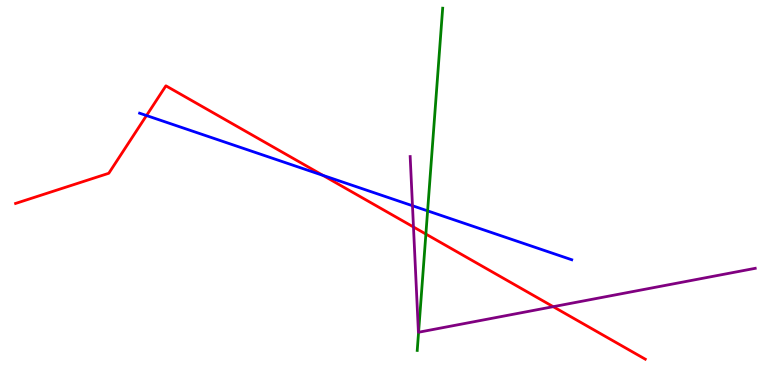[{'lines': ['blue', 'red'], 'intersections': [{'x': 1.89, 'y': 7.0}, {'x': 4.17, 'y': 5.44}]}, {'lines': ['green', 'red'], 'intersections': [{'x': 5.5, 'y': 3.92}]}, {'lines': ['purple', 'red'], 'intersections': [{'x': 5.34, 'y': 4.1}, {'x': 7.14, 'y': 2.03}]}, {'lines': ['blue', 'green'], 'intersections': [{'x': 5.52, 'y': 4.52}]}, {'lines': ['blue', 'purple'], 'intersections': [{'x': 5.32, 'y': 4.66}]}, {'lines': ['green', 'purple'], 'intersections': [{'x': 5.4, 'y': 1.37}]}]